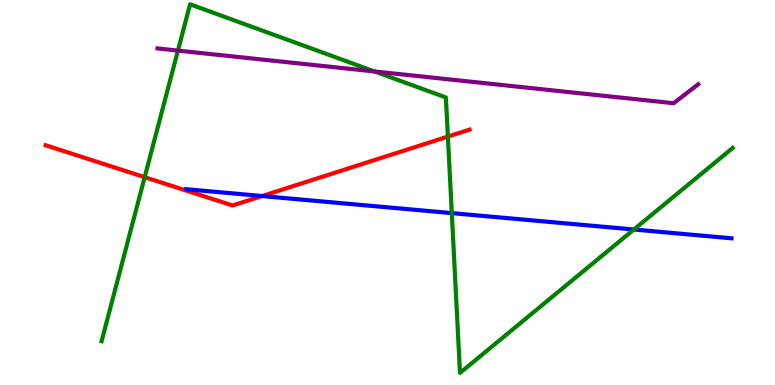[{'lines': ['blue', 'red'], 'intersections': [{'x': 3.38, 'y': 4.91}]}, {'lines': ['green', 'red'], 'intersections': [{'x': 1.87, 'y': 5.4}, {'x': 5.78, 'y': 6.45}]}, {'lines': ['purple', 'red'], 'intersections': []}, {'lines': ['blue', 'green'], 'intersections': [{'x': 5.83, 'y': 4.46}, {'x': 8.18, 'y': 4.04}]}, {'lines': ['blue', 'purple'], 'intersections': []}, {'lines': ['green', 'purple'], 'intersections': [{'x': 2.3, 'y': 8.69}, {'x': 4.83, 'y': 8.14}]}]